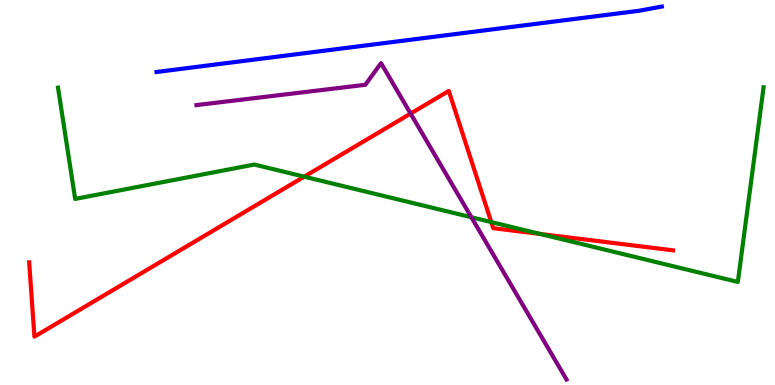[{'lines': ['blue', 'red'], 'intersections': []}, {'lines': ['green', 'red'], 'intersections': [{'x': 3.93, 'y': 5.41}, {'x': 6.34, 'y': 4.23}, {'x': 6.97, 'y': 3.92}]}, {'lines': ['purple', 'red'], 'intersections': [{'x': 5.3, 'y': 7.05}]}, {'lines': ['blue', 'green'], 'intersections': []}, {'lines': ['blue', 'purple'], 'intersections': []}, {'lines': ['green', 'purple'], 'intersections': [{'x': 6.08, 'y': 4.36}]}]